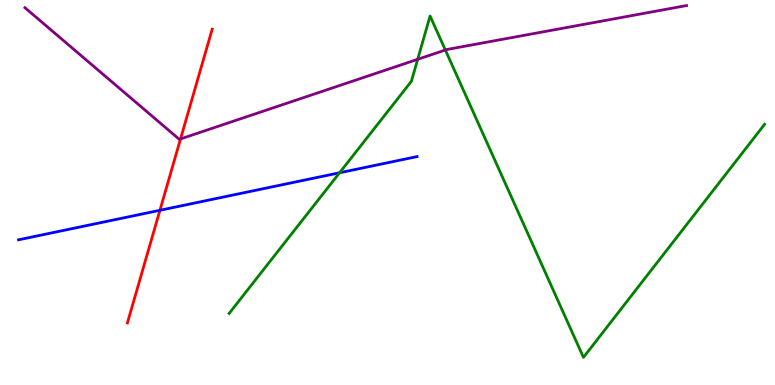[{'lines': ['blue', 'red'], 'intersections': [{'x': 2.06, 'y': 4.54}]}, {'lines': ['green', 'red'], 'intersections': []}, {'lines': ['purple', 'red'], 'intersections': [{'x': 2.33, 'y': 6.39}]}, {'lines': ['blue', 'green'], 'intersections': [{'x': 4.38, 'y': 5.51}]}, {'lines': ['blue', 'purple'], 'intersections': []}, {'lines': ['green', 'purple'], 'intersections': [{'x': 5.39, 'y': 8.46}, {'x': 5.75, 'y': 8.7}]}]